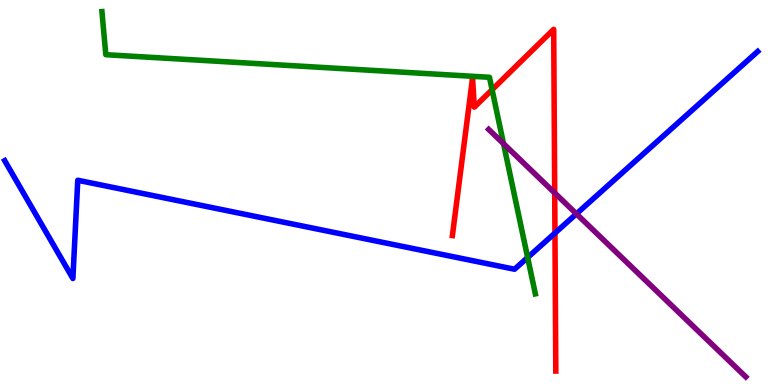[{'lines': ['blue', 'red'], 'intersections': [{'x': 7.16, 'y': 3.95}]}, {'lines': ['green', 'red'], 'intersections': [{'x': 6.35, 'y': 7.67}]}, {'lines': ['purple', 'red'], 'intersections': [{'x': 7.16, 'y': 4.99}]}, {'lines': ['blue', 'green'], 'intersections': [{'x': 6.81, 'y': 3.31}]}, {'lines': ['blue', 'purple'], 'intersections': [{'x': 7.44, 'y': 4.45}]}, {'lines': ['green', 'purple'], 'intersections': [{'x': 6.5, 'y': 6.27}]}]